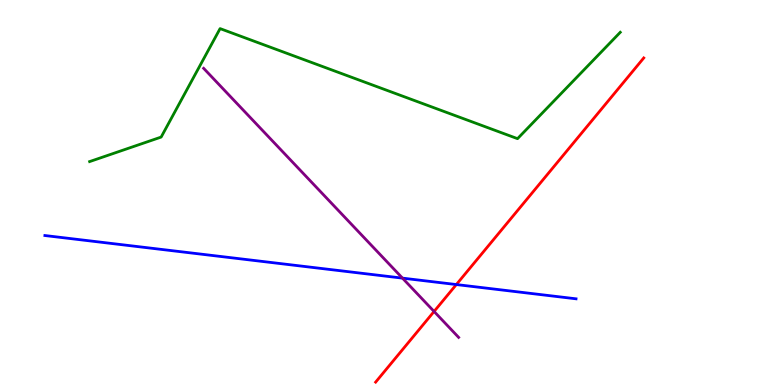[{'lines': ['blue', 'red'], 'intersections': [{'x': 5.89, 'y': 2.61}]}, {'lines': ['green', 'red'], 'intersections': []}, {'lines': ['purple', 'red'], 'intersections': [{'x': 5.6, 'y': 1.91}]}, {'lines': ['blue', 'green'], 'intersections': []}, {'lines': ['blue', 'purple'], 'intersections': [{'x': 5.19, 'y': 2.78}]}, {'lines': ['green', 'purple'], 'intersections': []}]